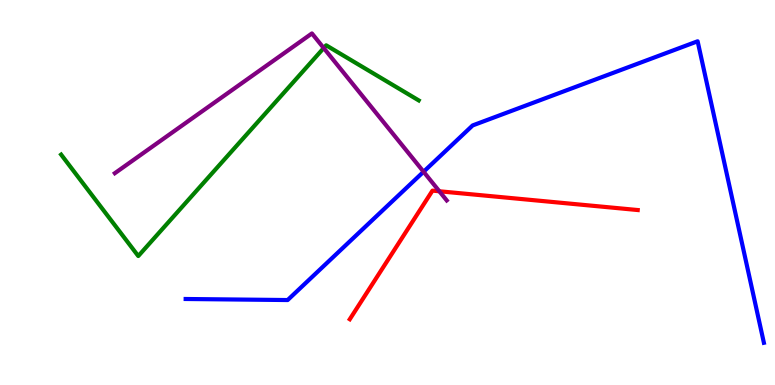[{'lines': ['blue', 'red'], 'intersections': []}, {'lines': ['green', 'red'], 'intersections': []}, {'lines': ['purple', 'red'], 'intersections': [{'x': 5.67, 'y': 5.03}]}, {'lines': ['blue', 'green'], 'intersections': []}, {'lines': ['blue', 'purple'], 'intersections': [{'x': 5.47, 'y': 5.54}]}, {'lines': ['green', 'purple'], 'intersections': [{'x': 4.18, 'y': 8.75}]}]